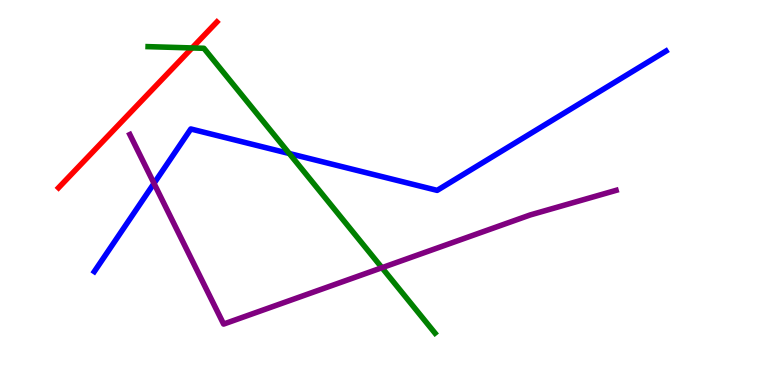[{'lines': ['blue', 'red'], 'intersections': []}, {'lines': ['green', 'red'], 'intersections': [{'x': 2.48, 'y': 8.75}]}, {'lines': ['purple', 'red'], 'intersections': []}, {'lines': ['blue', 'green'], 'intersections': [{'x': 3.73, 'y': 6.01}]}, {'lines': ['blue', 'purple'], 'intersections': [{'x': 1.99, 'y': 5.24}]}, {'lines': ['green', 'purple'], 'intersections': [{'x': 4.93, 'y': 3.05}]}]